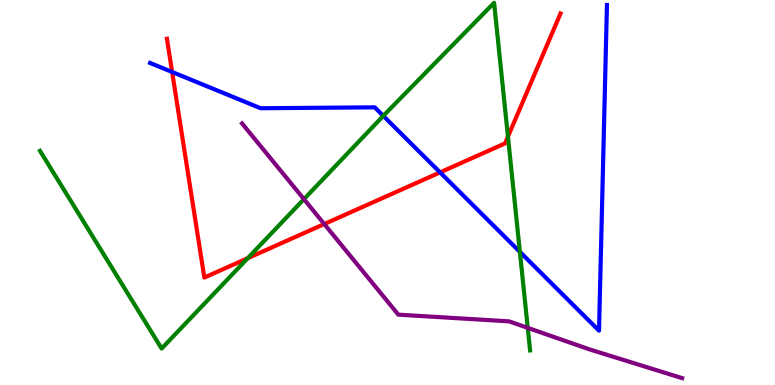[{'lines': ['blue', 'red'], 'intersections': [{'x': 2.22, 'y': 8.13}, {'x': 5.68, 'y': 5.52}]}, {'lines': ['green', 'red'], 'intersections': [{'x': 3.2, 'y': 3.29}, {'x': 6.55, 'y': 6.45}]}, {'lines': ['purple', 'red'], 'intersections': [{'x': 4.18, 'y': 4.18}]}, {'lines': ['blue', 'green'], 'intersections': [{'x': 4.95, 'y': 6.99}, {'x': 6.71, 'y': 3.46}]}, {'lines': ['blue', 'purple'], 'intersections': []}, {'lines': ['green', 'purple'], 'intersections': [{'x': 3.92, 'y': 4.83}, {'x': 6.81, 'y': 1.48}]}]